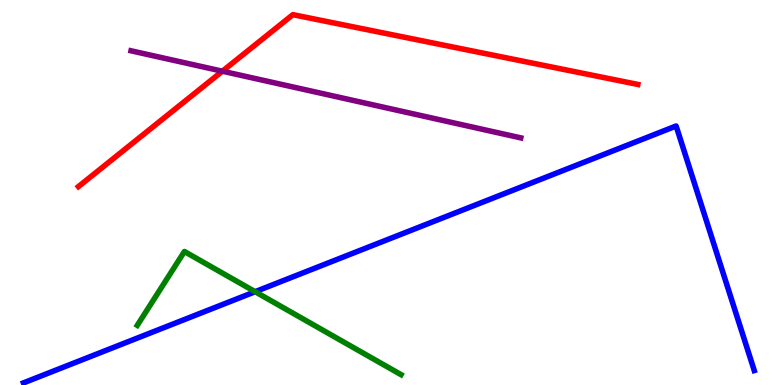[{'lines': ['blue', 'red'], 'intersections': []}, {'lines': ['green', 'red'], 'intersections': []}, {'lines': ['purple', 'red'], 'intersections': [{'x': 2.87, 'y': 8.15}]}, {'lines': ['blue', 'green'], 'intersections': [{'x': 3.29, 'y': 2.42}]}, {'lines': ['blue', 'purple'], 'intersections': []}, {'lines': ['green', 'purple'], 'intersections': []}]